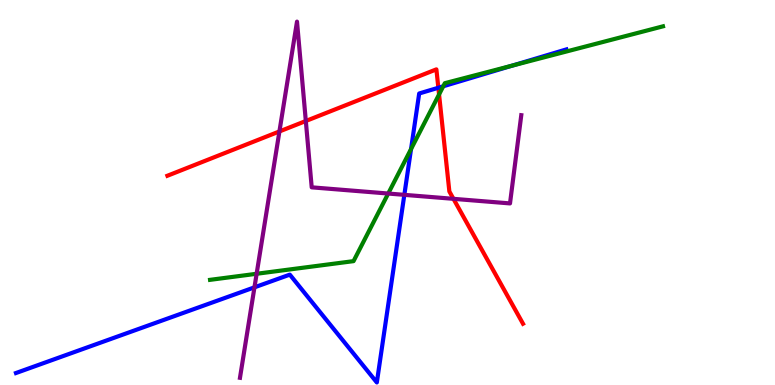[{'lines': ['blue', 'red'], 'intersections': [{'x': 5.66, 'y': 7.72}]}, {'lines': ['green', 'red'], 'intersections': [{'x': 5.67, 'y': 7.55}]}, {'lines': ['purple', 'red'], 'intersections': [{'x': 3.61, 'y': 6.59}, {'x': 3.95, 'y': 6.86}, {'x': 5.85, 'y': 4.84}]}, {'lines': ['blue', 'green'], 'intersections': [{'x': 5.3, 'y': 6.13}, {'x': 5.72, 'y': 7.76}, {'x': 6.61, 'y': 8.3}]}, {'lines': ['blue', 'purple'], 'intersections': [{'x': 3.28, 'y': 2.54}, {'x': 5.22, 'y': 4.94}]}, {'lines': ['green', 'purple'], 'intersections': [{'x': 3.31, 'y': 2.89}, {'x': 5.01, 'y': 4.97}]}]